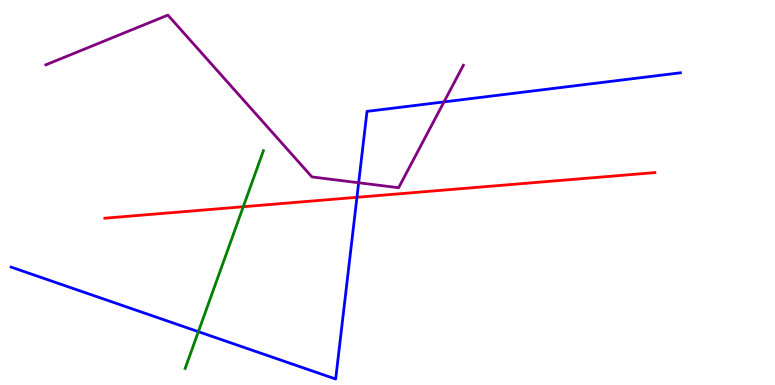[{'lines': ['blue', 'red'], 'intersections': [{'x': 4.61, 'y': 4.88}]}, {'lines': ['green', 'red'], 'intersections': [{'x': 3.14, 'y': 4.63}]}, {'lines': ['purple', 'red'], 'intersections': []}, {'lines': ['blue', 'green'], 'intersections': [{'x': 2.56, 'y': 1.39}]}, {'lines': ['blue', 'purple'], 'intersections': [{'x': 4.63, 'y': 5.25}, {'x': 5.73, 'y': 7.35}]}, {'lines': ['green', 'purple'], 'intersections': []}]